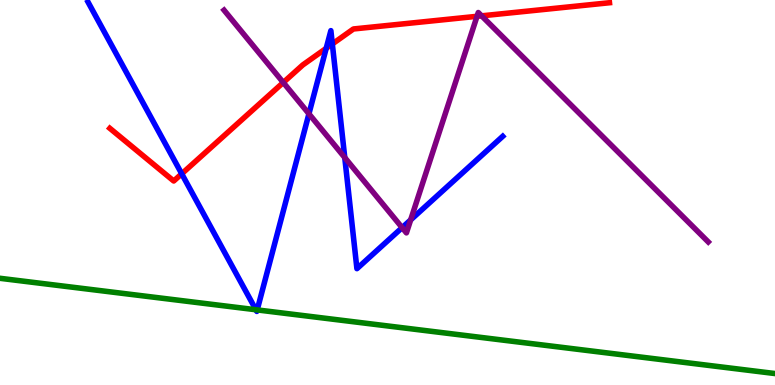[{'lines': ['blue', 'red'], 'intersections': [{'x': 2.34, 'y': 5.49}, {'x': 4.21, 'y': 8.75}, {'x': 4.29, 'y': 8.86}]}, {'lines': ['green', 'red'], 'intersections': []}, {'lines': ['purple', 'red'], 'intersections': [{'x': 3.66, 'y': 7.86}, {'x': 6.16, 'y': 9.58}, {'x': 6.21, 'y': 9.59}]}, {'lines': ['blue', 'green'], 'intersections': [{'x': 3.3, 'y': 1.95}, {'x': 3.32, 'y': 1.95}]}, {'lines': ['blue', 'purple'], 'intersections': [{'x': 3.99, 'y': 7.04}, {'x': 4.45, 'y': 5.91}, {'x': 5.19, 'y': 4.09}, {'x': 5.3, 'y': 4.29}]}, {'lines': ['green', 'purple'], 'intersections': []}]